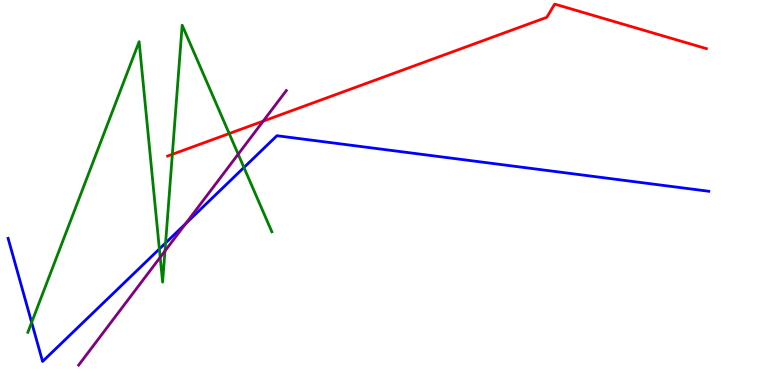[{'lines': ['blue', 'red'], 'intersections': []}, {'lines': ['green', 'red'], 'intersections': [{'x': 2.22, 'y': 5.99}, {'x': 2.96, 'y': 6.53}]}, {'lines': ['purple', 'red'], 'intersections': [{'x': 3.4, 'y': 6.85}]}, {'lines': ['blue', 'green'], 'intersections': [{'x': 0.408, 'y': 1.63}, {'x': 2.06, 'y': 3.53}, {'x': 2.14, 'y': 3.69}, {'x': 3.15, 'y': 5.65}]}, {'lines': ['blue', 'purple'], 'intersections': [{'x': 2.4, 'y': 4.19}]}, {'lines': ['green', 'purple'], 'intersections': [{'x': 2.07, 'y': 3.32}, {'x': 2.13, 'y': 3.48}, {'x': 3.07, 'y': 5.99}]}]